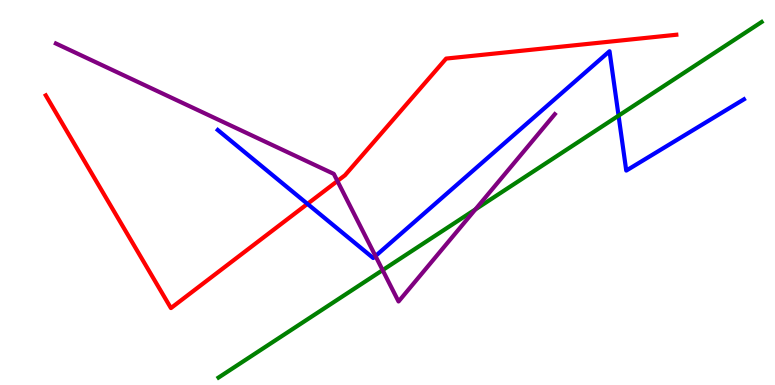[{'lines': ['blue', 'red'], 'intersections': [{'x': 3.97, 'y': 4.7}]}, {'lines': ['green', 'red'], 'intersections': []}, {'lines': ['purple', 'red'], 'intersections': [{'x': 4.35, 'y': 5.3}]}, {'lines': ['blue', 'green'], 'intersections': [{'x': 7.98, 'y': 7.0}]}, {'lines': ['blue', 'purple'], 'intersections': [{'x': 4.84, 'y': 3.35}]}, {'lines': ['green', 'purple'], 'intersections': [{'x': 4.94, 'y': 2.98}, {'x': 6.13, 'y': 4.56}]}]